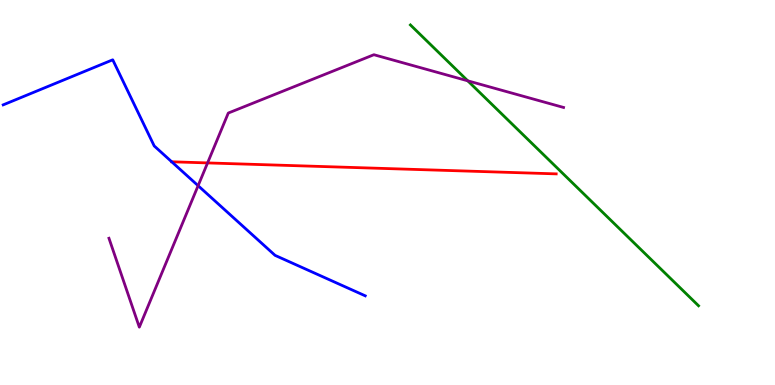[{'lines': ['blue', 'red'], 'intersections': [{'x': 2.22, 'y': 5.8}]}, {'lines': ['green', 'red'], 'intersections': []}, {'lines': ['purple', 'red'], 'intersections': [{'x': 2.68, 'y': 5.77}]}, {'lines': ['blue', 'green'], 'intersections': []}, {'lines': ['blue', 'purple'], 'intersections': [{'x': 2.56, 'y': 5.18}]}, {'lines': ['green', 'purple'], 'intersections': [{'x': 6.04, 'y': 7.9}]}]